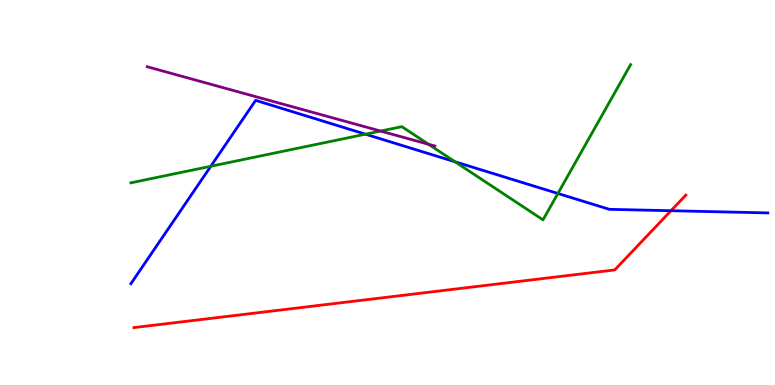[{'lines': ['blue', 'red'], 'intersections': [{'x': 8.66, 'y': 4.53}]}, {'lines': ['green', 'red'], 'intersections': []}, {'lines': ['purple', 'red'], 'intersections': []}, {'lines': ['blue', 'green'], 'intersections': [{'x': 2.72, 'y': 5.68}, {'x': 4.72, 'y': 6.51}, {'x': 5.87, 'y': 5.8}, {'x': 7.2, 'y': 4.97}]}, {'lines': ['blue', 'purple'], 'intersections': []}, {'lines': ['green', 'purple'], 'intersections': [{'x': 4.91, 'y': 6.6}, {'x': 5.53, 'y': 6.25}]}]